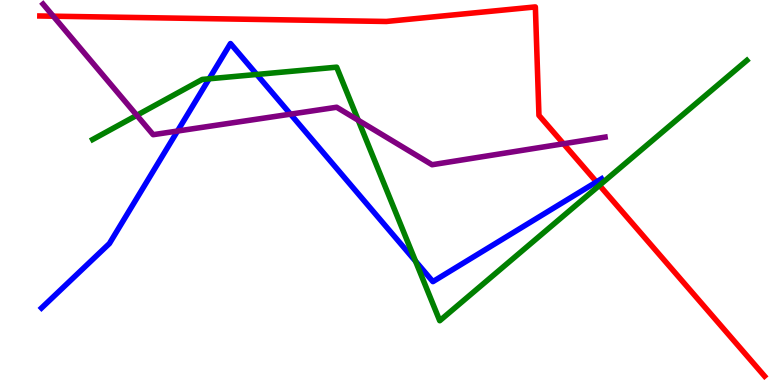[{'lines': ['blue', 'red'], 'intersections': [{'x': 7.7, 'y': 5.28}]}, {'lines': ['green', 'red'], 'intersections': [{'x': 7.74, 'y': 5.19}]}, {'lines': ['purple', 'red'], 'intersections': [{'x': 0.687, 'y': 9.58}, {'x': 7.27, 'y': 6.27}]}, {'lines': ['blue', 'green'], 'intersections': [{'x': 2.7, 'y': 7.95}, {'x': 3.31, 'y': 8.07}, {'x': 5.36, 'y': 3.22}]}, {'lines': ['blue', 'purple'], 'intersections': [{'x': 2.29, 'y': 6.6}, {'x': 3.75, 'y': 7.04}]}, {'lines': ['green', 'purple'], 'intersections': [{'x': 1.77, 'y': 7.01}, {'x': 4.62, 'y': 6.88}]}]